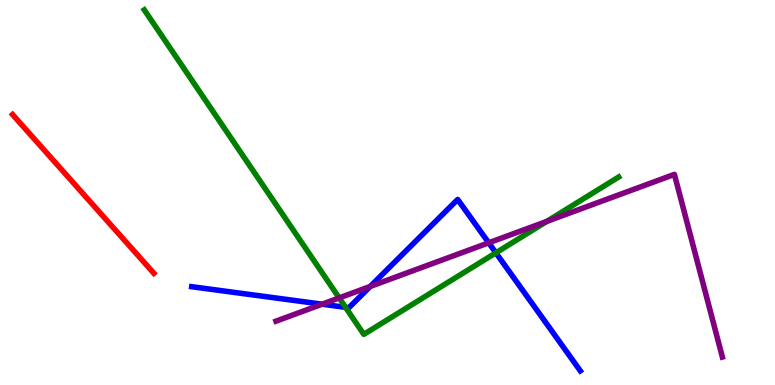[{'lines': ['blue', 'red'], 'intersections': []}, {'lines': ['green', 'red'], 'intersections': []}, {'lines': ['purple', 'red'], 'intersections': []}, {'lines': ['blue', 'green'], 'intersections': [{'x': 4.46, 'y': 2.02}, {'x': 6.4, 'y': 3.43}]}, {'lines': ['blue', 'purple'], 'intersections': [{'x': 4.16, 'y': 2.1}, {'x': 4.78, 'y': 2.56}, {'x': 6.31, 'y': 3.69}]}, {'lines': ['green', 'purple'], 'intersections': [{'x': 4.38, 'y': 2.26}, {'x': 7.05, 'y': 4.25}]}]